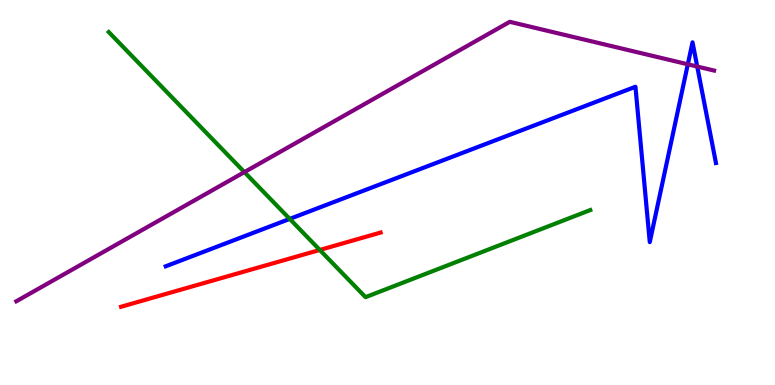[{'lines': ['blue', 'red'], 'intersections': []}, {'lines': ['green', 'red'], 'intersections': [{'x': 4.13, 'y': 3.51}]}, {'lines': ['purple', 'red'], 'intersections': []}, {'lines': ['blue', 'green'], 'intersections': [{'x': 3.74, 'y': 4.31}]}, {'lines': ['blue', 'purple'], 'intersections': [{'x': 8.88, 'y': 8.33}, {'x': 9.0, 'y': 8.27}]}, {'lines': ['green', 'purple'], 'intersections': [{'x': 3.15, 'y': 5.53}]}]